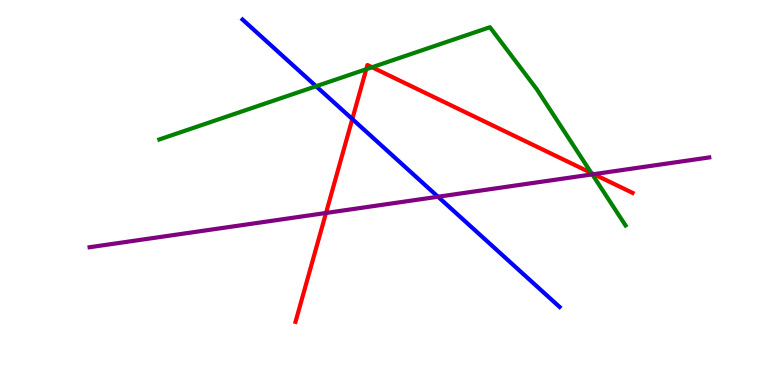[{'lines': ['blue', 'red'], 'intersections': [{'x': 4.55, 'y': 6.91}]}, {'lines': ['green', 'red'], 'intersections': [{'x': 4.73, 'y': 8.2}, {'x': 4.8, 'y': 8.25}, {'x': 7.63, 'y': 5.51}]}, {'lines': ['purple', 'red'], 'intersections': [{'x': 4.21, 'y': 4.47}, {'x': 7.66, 'y': 5.48}]}, {'lines': ['blue', 'green'], 'intersections': [{'x': 4.08, 'y': 7.76}]}, {'lines': ['blue', 'purple'], 'intersections': [{'x': 5.65, 'y': 4.89}]}, {'lines': ['green', 'purple'], 'intersections': [{'x': 7.64, 'y': 5.47}]}]